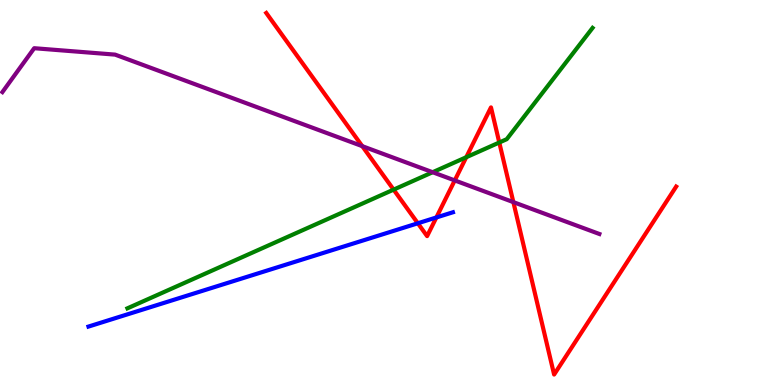[{'lines': ['blue', 'red'], 'intersections': [{'x': 5.39, 'y': 4.2}, {'x': 5.63, 'y': 4.35}]}, {'lines': ['green', 'red'], 'intersections': [{'x': 5.08, 'y': 5.07}, {'x': 6.02, 'y': 5.92}, {'x': 6.44, 'y': 6.3}]}, {'lines': ['purple', 'red'], 'intersections': [{'x': 4.67, 'y': 6.2}, {'x': 5.87, 'y': 5.31}, {'x': 6.62, 'y': 4.75}]}, {'lines': ['blue', 'green'], 'intersections': []}, {'lines': ['blue', 'purple'], 'intersections': []}, {'lines': ['green', 'purple'], 'intersections': [{'x': 5.58, 'y': 5.53}]}]